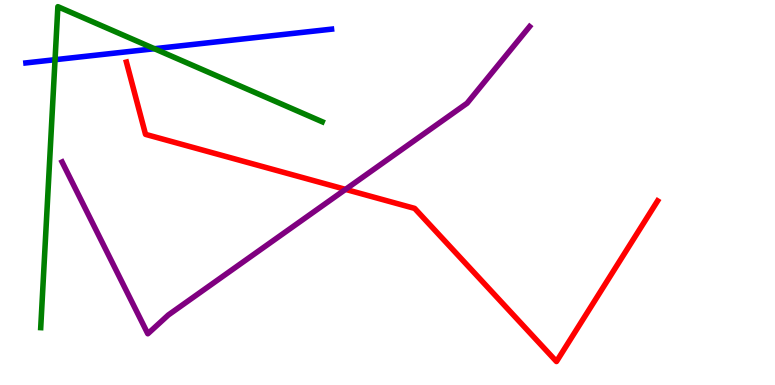[{'lines': ['blue', 'red'], 'intersections': []}, {'lines': ['green', 'red'], 'intersections': []}, {'lines': ['purple', 'red'], 'intersections': [{'x': 4.46, 'y': 5.08}]}, {'lines': ['blue', 'green'], 'intersections': [{'x': 0.71, 'y': 8.45}, {'x': 1.99, 'y': 8.73}]}, {'lines': ['blue', 'purple'], 'intersections': []}, {'lines': ['green', 'purple'], 'intersections': []}]